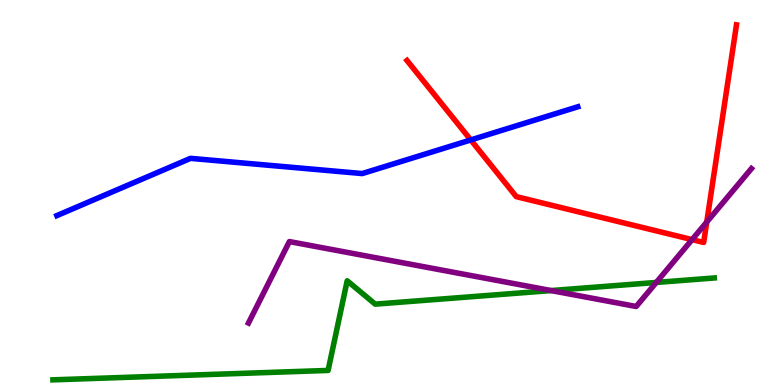[{'lines': ['blue', 'red'], 'intersections': [{'x': 6.07, 'y': 6.37}]}, {'lines': ['green', 'red'], 'intersections': []}, {'lines': ['purple', 'red'], 'intersections': [{'x': 8.93, 'y': 3.78}, {'x': 9.12, 'y': 4.23}]}, {'lines': ['blue', 'green'], 'intersections': []}, {'lines': ['blue', 'purple'], 'intersections': []}, {'lines': ['green', 'purple'], 'intersections': [{'x': 7.11, 'y': 2.45}, {'x': 8.47, 'y': 2.66}]}]